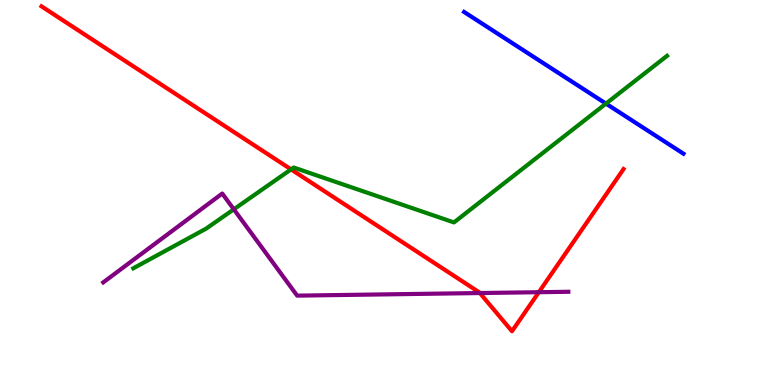[{'lines': ['blue', 'red'], 'intersections': []}, {'lines': ['green', 'red'], 'intersections': [{'x': 3.76, 'y': 5.6}]}, {'lines': ['purple', 'red'], 'intersections': [{'x': 6.19, 'y': 2.39}, {'x': 6.95, 'y': 2.41}]}, {'lines': ['blue', 'green'], 'intersections': [{'x': 7.82, 'y': 7.31}]}, {'lines': ['blue', 'purple'], 'intersections': []}, {'lines': ['green', 'purple'], 'intersections': [{'x': 3.02, 'y': 4.56}]}]